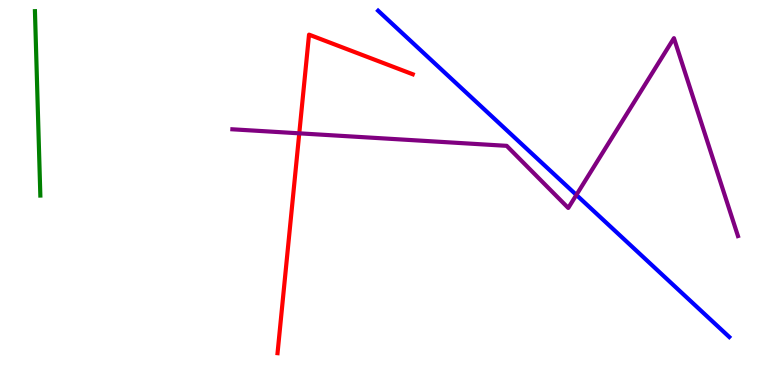[{'lines': ['blue', 'red'], 'intersections': []}, {'lines': ['green', 'red'], 'intersections': []}, {'lines': ['purple', 'red'], 'intersections': [{'x': 3.86, 'y': 6.54}]}, {'lines': ['blue', 'green'], 'intersections': []}, {'lines': ['blue', 'purple'], 'intersections': [{'x': 7.44, 'y': 4.94}]}, {'lines': ['green', 'purple'], 'intersections': []}]